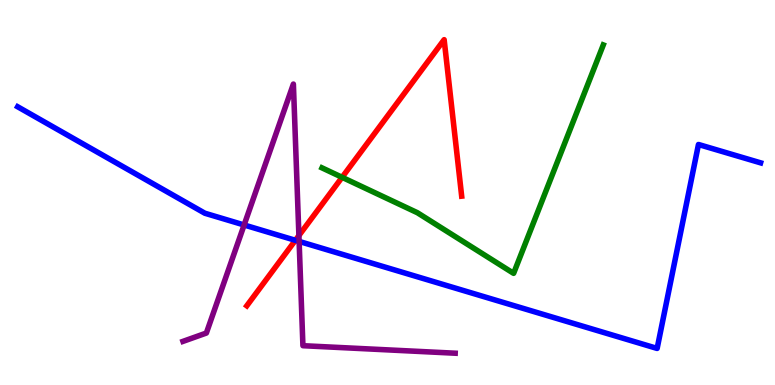[{'lines': ['blue', 'red'], 'intersections': [{'x': 3.81, 'y': 3.76}]}, {'lines': ['green', 'red'], 'intersections': [{'x': 4.41, 'y': 5.39}]}, {'lines': ['purple', 'red'], 'intersections': [{'x': 3.86, 'y': 3.88}]}, {'lines': ['blue', 'green'], 'intersections': []}, {'lines': ['blue', 'purple'], 'intersections': [{'x': 3.15, 'y': 4.16}, {'x': 3.86, 'y': 3.73}]}, {'lines': ['green', 'purple'], 'intersections': []}]